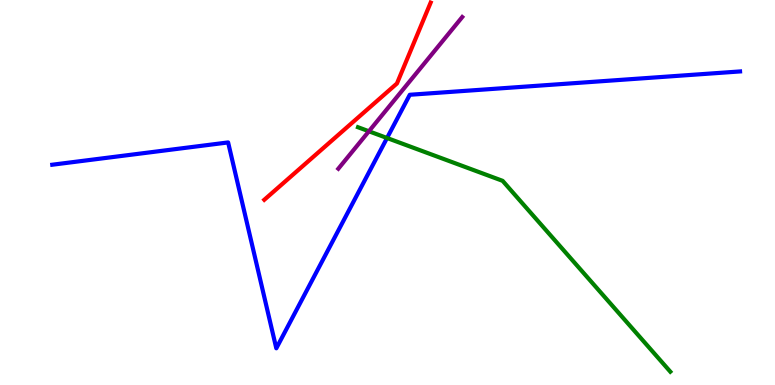[{'lines': ['blue', 'red'], 'intersections': []}, {'lines': ['green', 'red'], 'intersections': []}, {'lines': ['purple', 'red'], 'intersections': []}, {'lines': ['blue', 'green'], 'intersections': [{'x': 4.99, 'y': 6.42}]}, {'lines': ['blue', 'purple'], 'intersections': []}, {'lines': ['green', 'purple'], 'intersections': [{'x': 4.76, 'y': 6.59}]}]